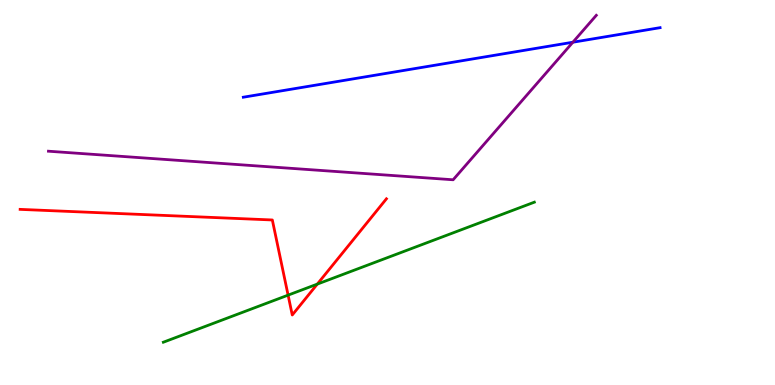[{'lines': ['blue', 'red'], 'intersections': []}, {'lines': ['green', 'red'], 'intersections': [{'x': 3.72, 'y': 2.33}, {'x': 4.09, 'y': 2.62}]}, {'lines': ['purple', 'red'], 'intersections': []}, {'lines': ['blue', 'green'], 'intersections': []}, {'lines': ['blue', 'purple'], 'intersections': [{'x': 7.39, 'y': 8.9}]}, {'lines': ['green', 'purple'], 'intersections': []}]